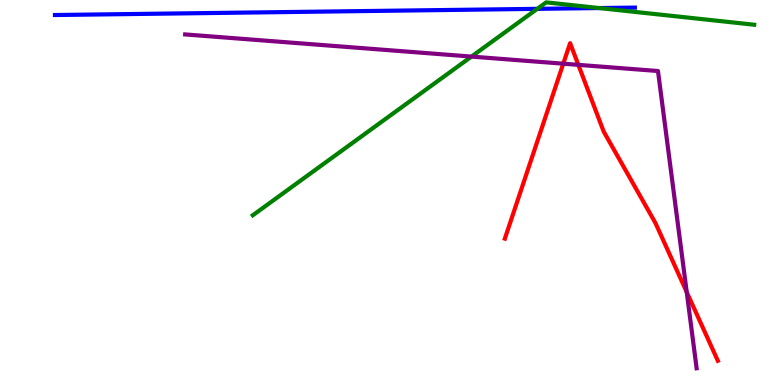[{'lines': ['blue', 'red'], 'intersections': []}, {'lines': ['green', 'red'], 'intersections': []}, {'lines': ['purple', 'red'], 'intersections': [{'x': 7.27, 'y': 8.35}, {'x': 7.46, 'y': 8.32}, {'x': 8.86, 'y': 2.41}]}, {'lines': ['blue', 'green'], 'intersections': [{'x': 6.93, 'y': 9.77}, {'x': 7.73, 'y': 9.79}]}, {'lines': ['blue', 'purple'], 'intersections': []}, {'lines': ['green', 'purple'], 'intersections': [{'x': 6.08, 'y': 8.53}]}]